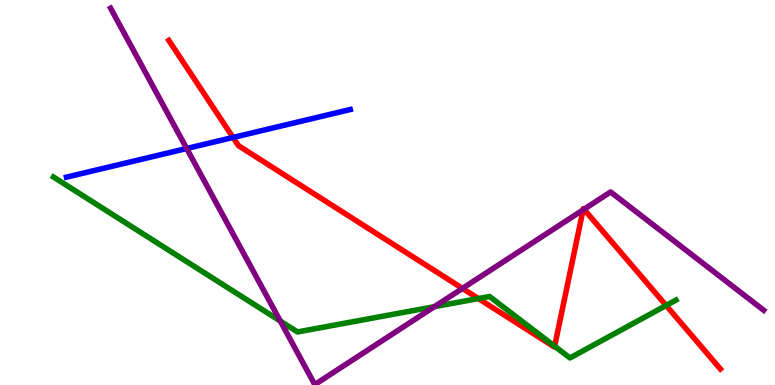[{'lines': ['blue', 'red'], 'intersections': [{'x': 3.01, 'y': 6.43}]}, {'lines': ['green', 'red'], 'intersections': [{'x': 6.17, 'y': 2.25}, {'x': 7.16, 'y': 1.01}, {'x': 8.6, 'y': 2.07}]}, {'lines': ['purple', 'red'], 'intersections': [{'x': 5.97, 'y': 2.51}, {'x': 7.52, 'y': 4.55}, {'x': 7.54, 'y': 4.56}]}, {'lines': ['blue', 'green'], 'intersections': []}, {'lines': ['blue', 'purple'], 'intersections': [{'x': 2.41, 'y': 6.14}]}, {'lines': ['green', 'purple'], 'intersections': [{'x': 3.62, 'y': 1.66}, {'x': 5.61, 'y': 2.03}]}]